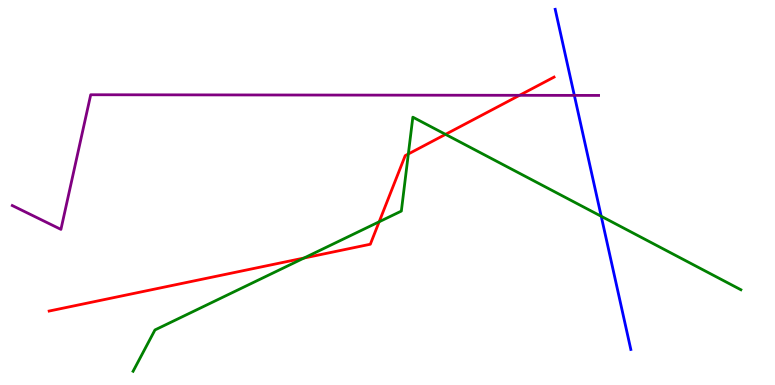[{'lines': ['blue', 'red'], 'intersections': []}, {'lines': ['green', 'red'], 'intersections': [{'x': 3.92, 'y': 3.3}, {'x': 4.89, 'y': 4.24}, {'x': 5.27, 'y': 6.0}, {'x': 5.75, 'y': 6.51}]}, {'lines': ['purple', 'red'], 'intersections': [{'x': 6.7, 'y': 7.52}]}, {'lines': ['blue', 'green'], 'intersections': [{'x': 7.76, 'y': 4.38}]}, {'lines': ['blue', 'purple'], 'intersections': [{'x': 7.41, 'y': 7.52}]}, {'lines': ['green', 'purple'], 'intersections': []}]